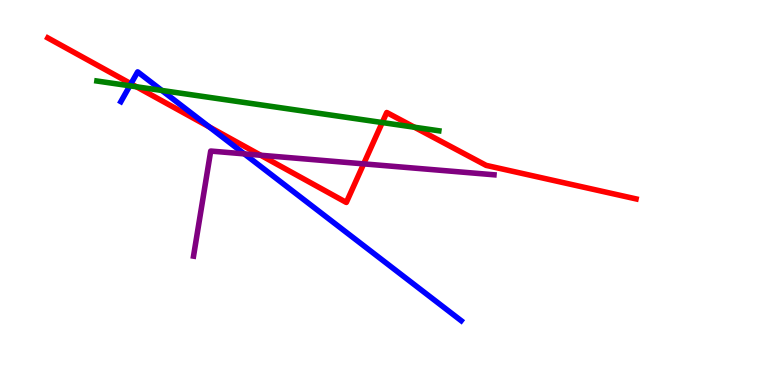[{'lines': ['blue', 'red'], 'intersections': [{'x': 1.69, 'y': 7.82}, {'x': 2.7, 'y': 6.71}]}, {'lines': ['green', 'red'], 'intersections': [{'x': 1.76, 'y': 7.75}, {'x': 4.93, 'y': 6.82}, {'x': 5.35, 'y': 6.7}]}, {'lines': ['purple', 'red'], 'intersections': [{'x': 3.36, 'y': 5.97}, {'x': 4.69, 'y': 5.74}]}, {'lines': ['blue', 'green'], 'intersections': [{'x': 1.67, 'y': 7.77}, {'x': 2.09, 'y': 7.65}]}, {'lines': ['blue', 'purple'], 'intersections': [{'x': 3.15, 'y': 6.0}]}, {'lines': ['green', 'purple'], 'intersections': []}]